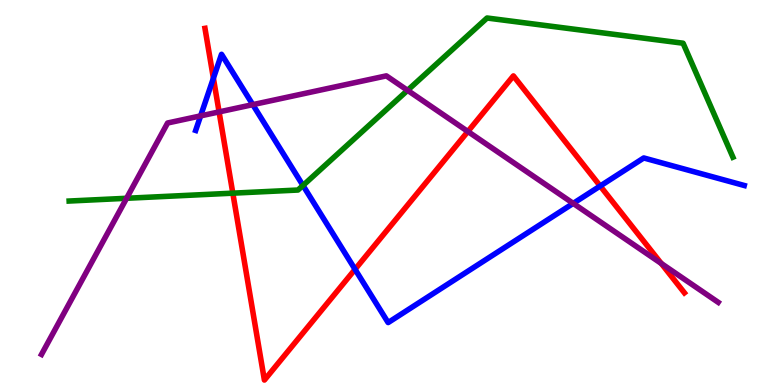[{'lines': ['blue', 'red'], 'intersections': [{'x': 2.75, 'y': 7.97}, {'x': 4.58, 'y': 3.0}, {'x': 7.74, 'y': 5.17}]}, {'lines': ['green', 'red'], 'intersections': [{'x': 3.0, 'y': 4.98}]}, {'lines': ['purple', 'red'], 'intersections': [{'x': 2.83, 'y': 7.09}, {'x': 6.04, 'y': 6.58}, {'x': 8.53, 'y': 3.16}]}, {'lines': ['blue', 'green'], 'intersections': [{'x': 3.91, 'y': 5.18}]}, {'lines': ['blue', 'purple'], 'intersections': [{'x': 2.59, 'y': 6.99}, {'x': 3.26, 'y': 7.28}, {'x': 7.4, 'y': 4.72}]}, {'lines': ['green', 'purple'], 'intersections': [{'x': 1.63, 'y': 4.85}, {'x': 5.26, 'y': 7.65}]}]